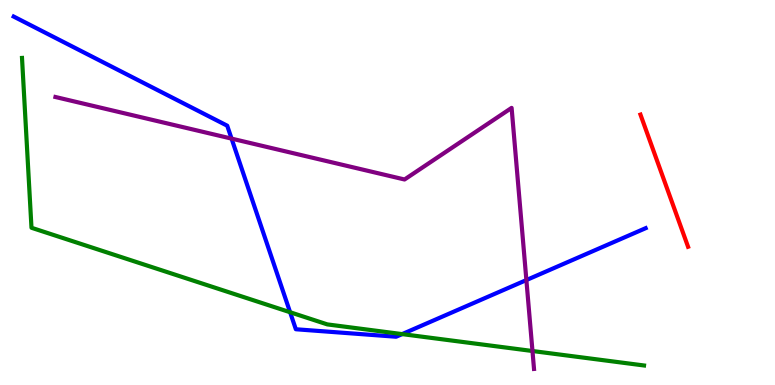[{'lines': ['blue', 'red'], 'intersections': []}, {'lines': ['green', 'red'], 'intersections': []}, {'lines': ['purple', 'red'], 'intersections': []}, {'lines': ['blue', 'green'], 'intersections': [{'x': 3.74, 'y': 1.89}, {'x': 5.19, 'y': 1.32}]}, {'lines': ['blue', 'purple'], 'intersections': [{'x': 2.99, 'y': 6.4}, {'x': 6.79, 'y': 2.73}]}, {'lines': ['green', 'purple'], 'intersections': [{'x': 6.87, 'y': 0.883}]}]